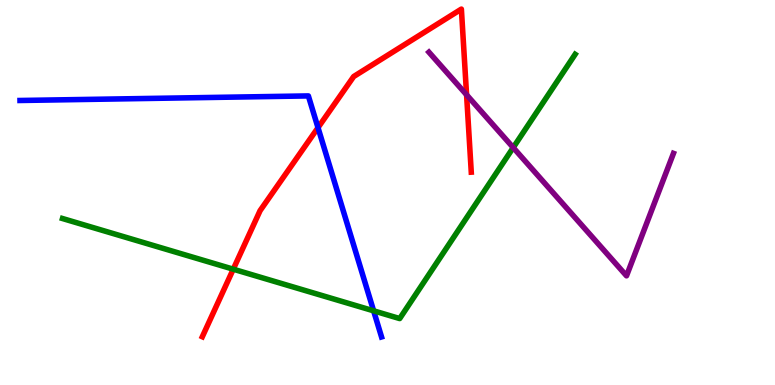[{'lines': ['blue', 'red'], 'intersections': [{'x': 4.1, 'y': 6.68}]}, {'lines': ['green', 'red'], 'intersections': [{'x': 3.01, 'y': 3.01}]}, {'lines': ['purple', 'red'], 'intersections': [{'x': 6.02, 'y': 7.54}]}, {'lines': ['blue', 'green'], 'intersections': [{'x': 4.82, 'y': 1.93}]}, {'lines': ['blue', 'purple'], 'intersections': []}, {'lines': ['green', 'purple'], 'intersections': [{'x': 6.62, 'y': 6.17}]}]